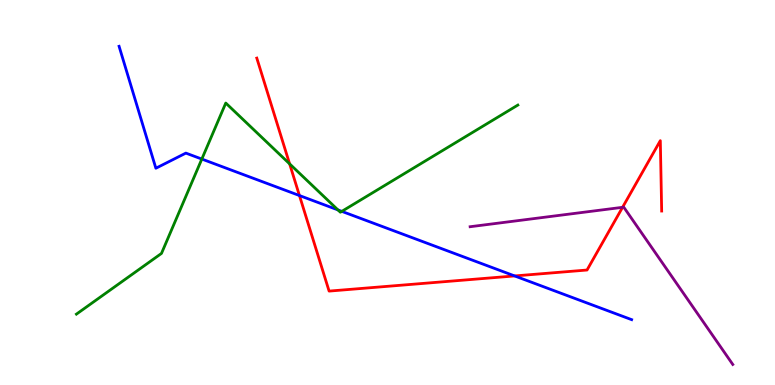[{'lines': ['blue', 'red'], 'intersections': [{'x': 3.86, 'y': 4.92}, {'x': 6.64, 'y': 2.83}]}, {'lines': ['green', 'red'], 'intersections': [{'x': 3.74, 'y': 5.74}]}, {'lines': ['purple', 'red'], 'intersections': [{'x': 8.03, 'y': 4.62}]}, {'lines': ['blue', 'green'], 'intersections': [{'x': 2.6, 'y': 5.87}, {'x': 4.36, 'y': 4.55}, {'x': 4.41, 'y': 4.51}]}, {'lines': ['blue', 'purple'], 'intersections': []}, {'lines': ['green', 'purple'], 'intersections': []}]